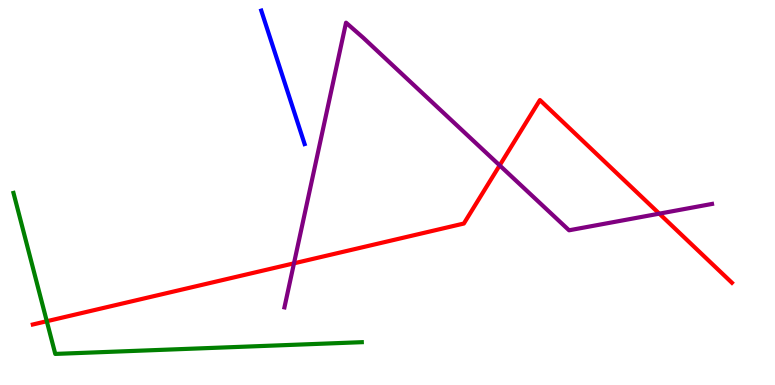[{'lines': ['blue', 'red'], 'intersections': []}, {'lines': ['green', 'red'], 'intersections': [{'x': 0.604, 'y': 1.66}]}, {'lines': ['purple', 'red'], 'intersections': [{'x': 3.79, 'y': 3.16}, {'x': 6.45, 'y': 5.7}, {'x': 8.51, 'y': 4.45}]}, {'lines': ['blue', 'green'], 'intersections': []}, {'lines': ['blue', 'purple'], 'intersections': []}, {'lines': ['green', 'purple'], 'intersections': []}]